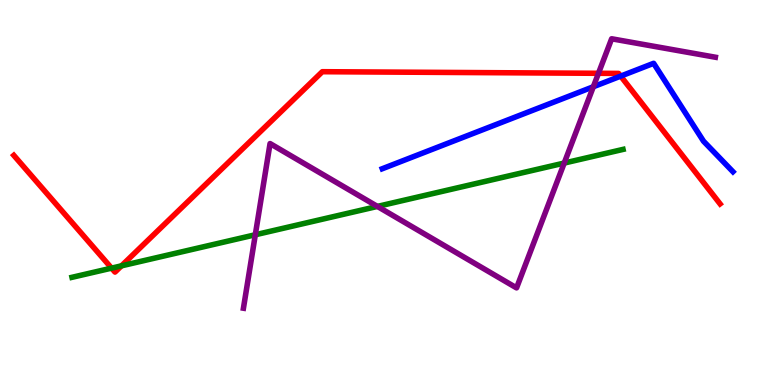[{'lines': ['blue', 'red'], 'intersections': [{'x': 8.01, 'y': 8.02}]}, {'lines': ['green', 'red'], 'intersections': [{'x': 1.44, 'y': 3.04}, {'x': 1.57, 'y': 3.1}]}, {'lines': ['purple', 'red'], 'intersections': [{'x': 7.72, 'y': 8.1}]}, {'lines': ['blue', 'green'], 'intersections': []}, {'lines': ['blue', 'purple'], 'intersections': [{'x': 7.66, 'y': 7.75}]}, {'lines': ['green', 'purple'], 'intersections': [{'x': 3.29, 'y': 3.9}, {'x': 4.87, 'y': 4.64}, {'x': 7.28, 'y': 5.76}]}]